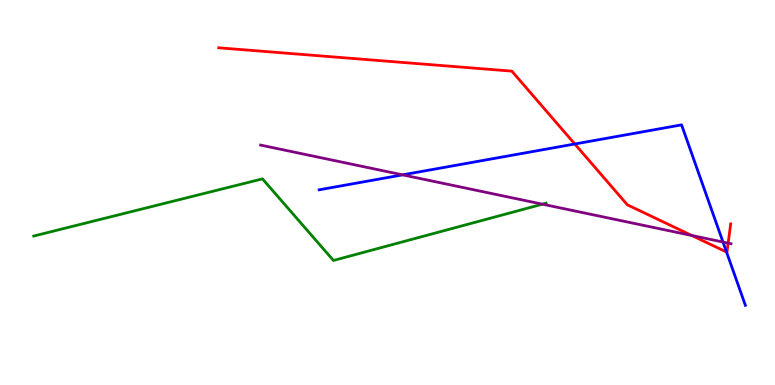[{'lines': ['blue', 'red'], 'intersections': [{'x': 7.42, 'y': 6.26}, {'x': 9.37, 'y': 3.45}]}, {'lines': ['green', 'red'], 'intersections': []}, {'lines': ['purple', 'red'], 'intersections': [{'x': 8.93, 'y': 3.88}, {'x': 9.4, 'y': 3.69}]}, {'lines': ['blue', 'green'], 'intersections': []}, {'lines': ['blue', 'purple'], 'intersections': [{'x': 5.19, 'y': 5.46}, {'x': 9.33, 'y': 3.71}]}, {'lines': ['green', 'purple'], 'intersections': [{'x': 7.0, 'y': 4.7}]}]